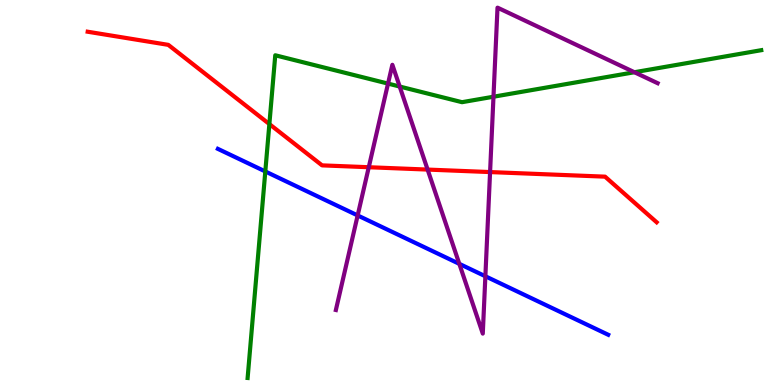[{'lines': ['blue', 'red'], 'intersections': []}, {'lines': ['green', 'red'], 'intersections': [{'x': 3.48, 'y': 6.78}]}, {'lines': ['purple', 'red'], 'intersections': [{'x': 4.76, 'y': 5.66}, {'x': 5.52, 'y': 5.6}, {'x': 6.32, 'y': 5.53}]}, {'lines': ['blue', 'green'], 'intersections': [{'x': 3.42, 'y': 5.55}]}, {'lines': ['blue', 'purple'], 'intersections': [{'x': 4.61, 'y': 4.4}, {'x': 5.93, 'y': 3.15}, {'x': 6.26, 'y': 2.82}]}, {'lines': ['green', 'purple'], 'intersections': [{'x': 5.01, 'y': 7.83}, {'x': 5.16, 'y': 7.75}, {'x': 6.37, 'y': 7.49}, {'x': 8.19, 'y': 8.12}]}]